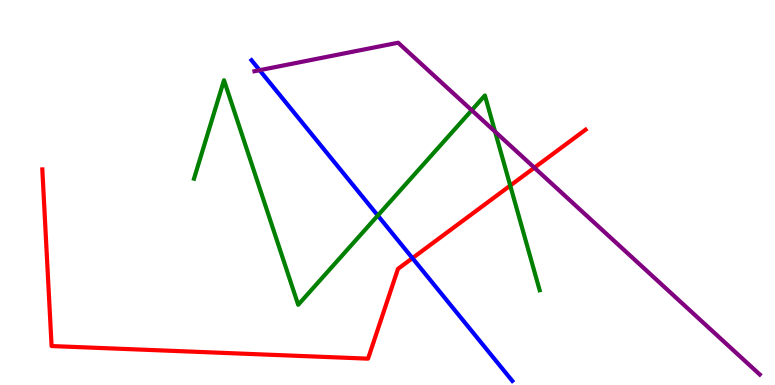[{'lines': ['blue', 'red'], 'intersections': [{'x': 5.32, 'y': 3.3}]}, {'lines': ['green', 'red'], 'intersections': [{'x': 6.58, 'y': 5.18}]}, {'lines': ['purple', 'red'], 'intersections': [{'x': 6.89, 'y': 5.64}]}, {'lines': ['blue', 'green'], 'intersections': [{'x': 4.87, 'y': 4.4}]}, {'lines': ['blue', 'purple'], 'intersections': [{'x': 3.35, 'y': 8.18}]}, {'lines': ['green', 'purple'], 'intersections': [{'x': 6.09, 'y': 7.14}, {'x': 6.39, 'y': 6.58}]}]